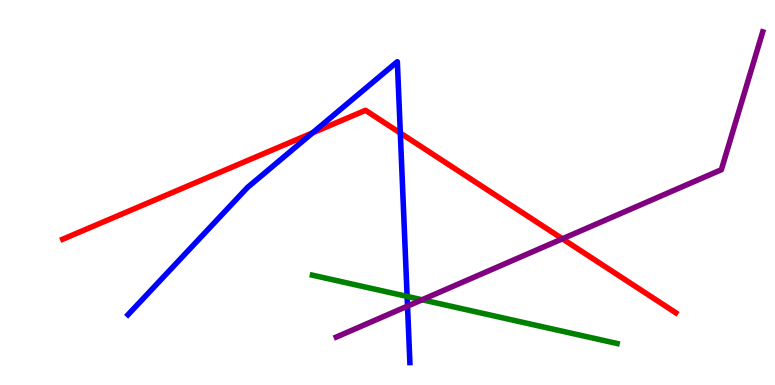[{'lines': ['blue', 'red'], 'intersections': [{'x': 4.03, 'y': 6.55}, {'x': 5.17, 'y': 6.54}]}, {'lines': ['green', 'red'], 'intersections': []}, {'lines': ['purple', 'red'], 'intersections': [{'x': 7.26, 'y': 3.8}]}, {'lines': ['blue', 'green'], 'intersections': [{'x': 5.25, 'y': 2.3}]}, {'lines': ['blue', 'purple'], 'intersections': [{'x': 5.26, 'y': 2.05}]}, {'lines': ['green', 'purple'], 'intersections': [{'x': 5.45, 'y': 2.21}]}]